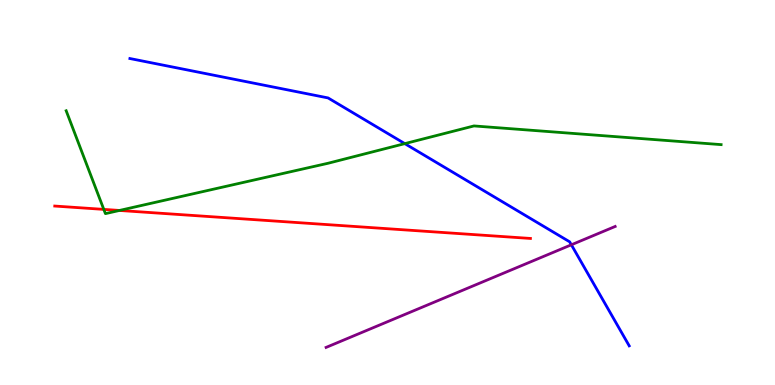[{'lines': ['blue', 'red'], 'intersections': []}, {'lines': ['green', 'red'], 'intersections': [{'x': 1.34, 'y': 4.56}, {'x': 1.54, 'y': 4.53}]}, {'lines': ['purple', 'red'], 'intersections': []}, {'lines': ['blue', 'green'], 'intersections': [{'x': 5.22, 'y': 6.27}]}, {'lines': ['blue', 'purple'], 'intersections': [{'x': 7.37, 'y': 3.64}]}, {'lines': ['green', 'purple'], 'intersections': []}]